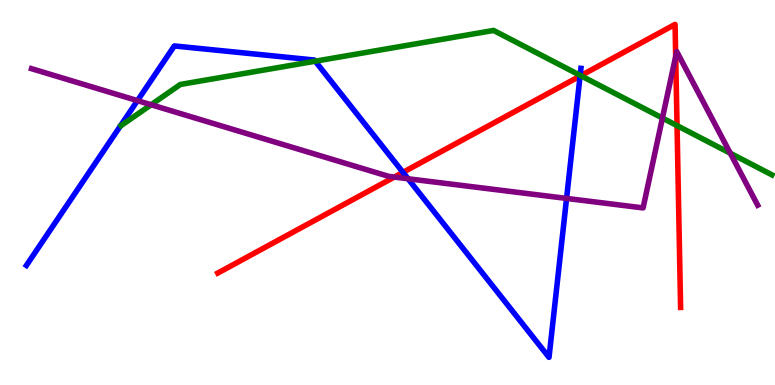[{'lines': ['blue', 'red'], 'intersections': [{'x': 5.2, 'y': 5.52}, {'x': 7.48, 'y': 8.02}]}, {'lines': ['green', 'red'], 'intersections': [{'x': 7.49, 'y': 8.03}, {'x': 8.74, 'y': 6.74}]}, {'lines': ['purple', 'red'], 'intersections': [{'x': 5.09, 'y': 5.4}, {'x': 8.72, 'y': 8.54}]}, {'lines': ['blue', 'green'], 'intersections': [{'x': 4.07, 'y': 8.41}, {'x': 7.49, 'y': 8.04}]}, {'lines': ['blue', 'purple'], 'intersections': [{'x': 1.77, 'y': 7.39}, {'x': 5.27, 'y': 5.36}, {'x': 7.31, 'y': 4.85}]}, {'lines': ['green', 'purple'], 'intersections': [{'x': 1.95, 'y': 7.28}, {'x': 8.55, 'y': 6.93}, {'x': 9.42, 'y': 6.02}]}]